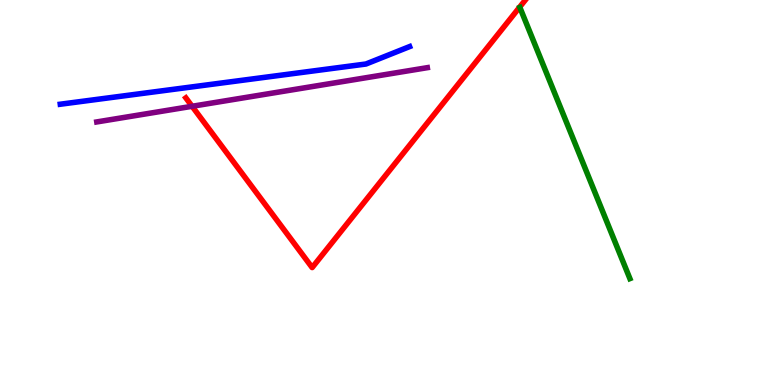[{'lines': ['blue', 'red'], 'intersections': []}, {'lines': ['green', 'red'], 'intersections': []}, {'lines': ['purple', 'red'], 'intersections': [{'x': 2.48, 'y': 7.24}]}, {'lines': ['blue', 'green'], 'intersections': []}, {'lines': ['blue', 'purple'], 'intersections': []}, {'lines': ['green', 'purple'], 'intersections': []}]